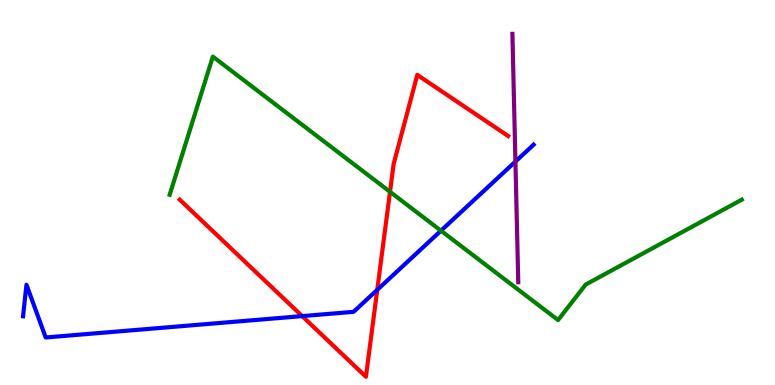[{'lines': ['blue', 'red'], 'intersections': [{'x': 3.9, 'y': 1.79}, {'x': 4.87, 'y': 2.47}]}, {'lines': ['green', 'red'], 'intersections': [{'x': 5.03, 'y': 5.02}]}, {'lines': ['purple', 'red'], 'intersections': []}, {'lines': ['blue', 'green'], 'intersections': [{'x': 5.69, 'y': 4.01}]}, {'lines': ['blue', 'purple'], 'intersections': [{'x': 6.65, 'y': 5.8}]}, {'lines': ['green', 'purple'], 'intersections': []}]